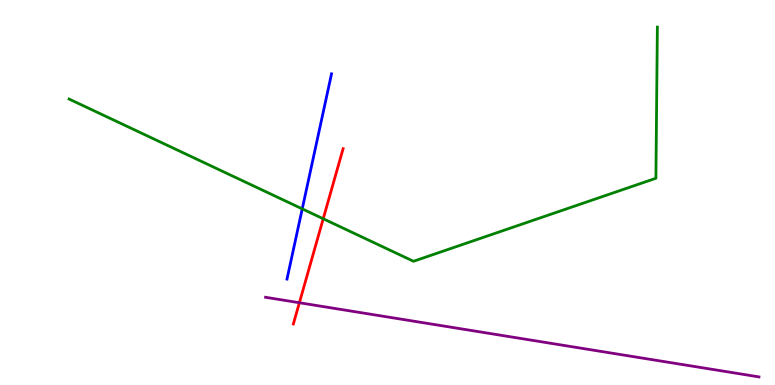[{'lines': ['blue', 'red'], 'intersections': []}, {'lines': ['green', 'red'], 'intersections': [{'x': 4.17, 'y': 4.32}]}, {'lines': ['purple', 'red'], 'intersections': [{'x': 3.86, 'y': 2.14}]}, {'lines': ['blue', 'green'], 'intersections': [{'x': 3.9, 'y': 4.57}]}, {'lines': ['blue', 'purple'], 'intersections': []}, {'lines': ['green', 'purple'], 'intersections': []}]